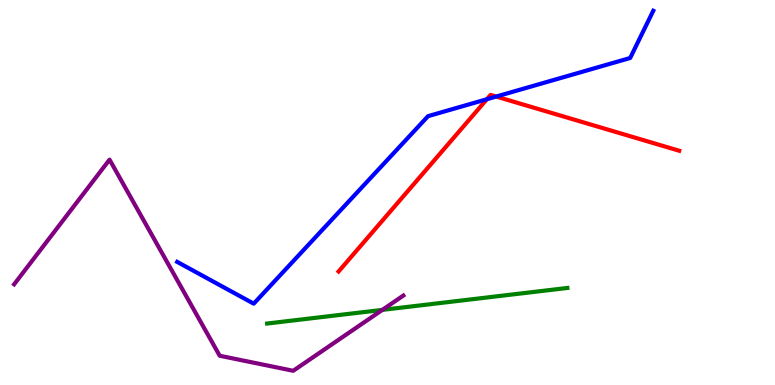[{'lines': ['blue', 'red'], 'intersections': [{'x': 6.28, 'y': 7.42}, {'x': 6.4, 'y': 7.49}]}, {'lines': ['green', 'red'], 'intersections': []}, {'lines': ['purple', 'red'], 'intersections': []}, {'lines': ['blue', 'green'], 'intersections': []}, {'lines': ['blue', 'purple'], 'intersections': []}, {'lines': ['green', 'purple'], 'intersections': [{'x': 4.93, 'y': 1.95}]}]